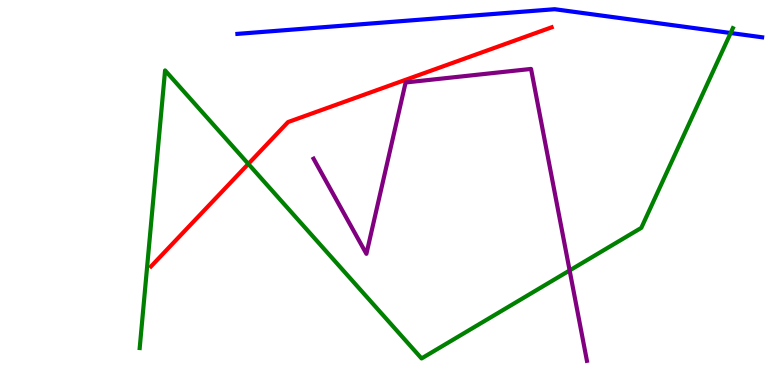[{'lines': ['blue', 'red'], 'intersections': []}, {'lines': ['green', 'red'], 'intersections': [{'x': 3.2, 'y': 5.74}]}, {'lines': ['purple', 'red'], 'intersections': []}, {'lines': ['blue', 'green'], 'intersections': [{'x': 9.43, 'y': 9.14}]}, {'lines': ['blue', 'purple'], 'intersections': []}, {'lines': ['green', 'purple'], 'intersections': [{'x': 7.35, 'y': 2.98}]}]